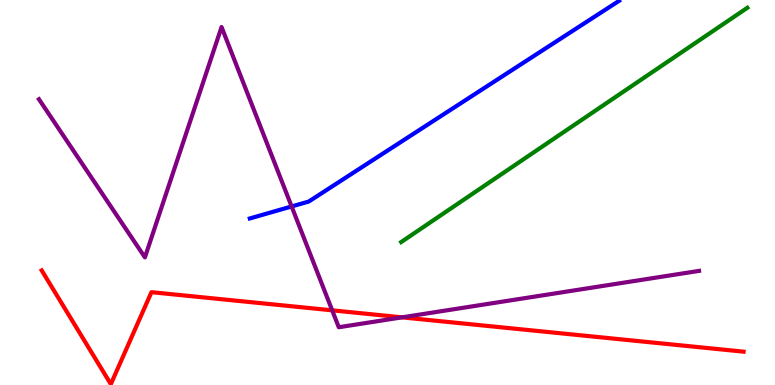[{'lines': ['blue', 'red'], 'intersections': []}, {'lines': ['green', 'red'], 'intersections': []}, {'lines': ['purple', 'red'], 'intersections': [{'x': 4.29, 'y': 1.94}, {'x': 5.19, 'y': 1.76}]}, {'lines': ['blue', 'green'], 'intersections': []}, {'lines': ['blue', 'purple'], 'intersections': [{'x': 3.76, 'y': 4.64}]}, {'lines': ['green', 'purple'], 'intersections': []}]